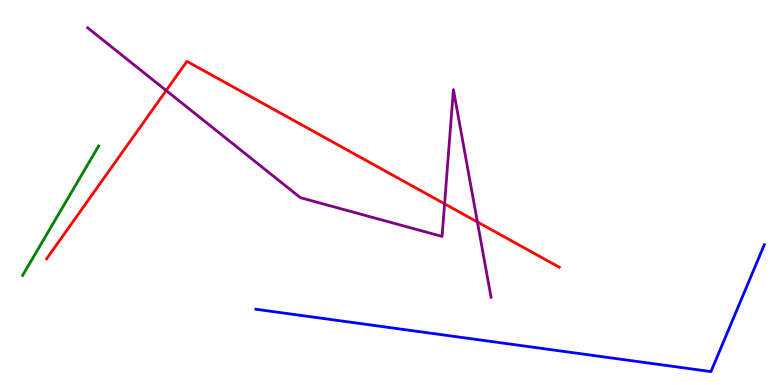[{'lines': ['blue', 'red'], 'intersections': []}, {'lines': ['green', 'red'], 'intersections': []}, {'lines': ['purple', 'red'], 'intersections': [{'x': 2.14, 'y': 7.65}, {'x': 5.74, 'y': 4.71}, {'x': 6.16, 'y': 4.23}]}, {'lines': ['blue', 'green'], 'intersections': []}, {'lines': ['blue', 'purple'], 'intersections': []}, {'lines': ['green', 'purple'], 'intersections': []}]